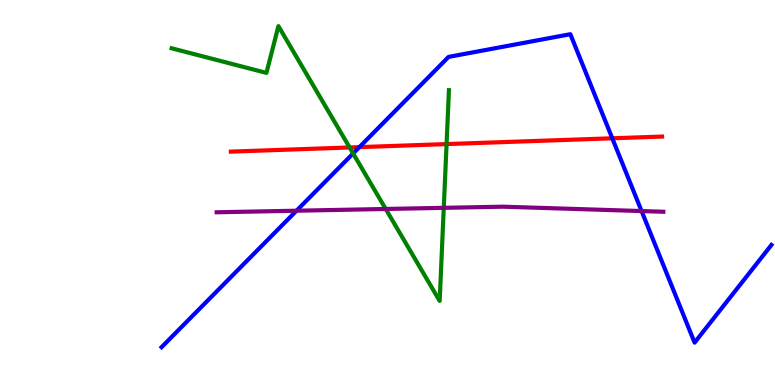[{'lines': ['blue', 'red'], 'intersections': [{'x': 4.64, 'y': 6.18}, {'x': 7.9, 'y': 6.41}]}, {'lines': ['green', 'red'], 'intersections': [{'x': 4.51, 'y': 6.17}, {'x': 5.76, 'y': 6.26}]}, {'lines': ['purple', 'red'], 'intersections': []}, {'lines': ['blue', 'green'], 'intersections': [{'x': 4.56, 'y': 6.01}]}, {'lines': ['blue', 'purple'], 'intersections': [{'x': 3.83, 'y': 4.53}, {'x': 8.28, 'y': 4.52}]}, {'lines': ['green', 'purple'], 'intersections': [{'x': 4.98, 'y': 4.57}, {'x': 5.73, 'y': 4.6}]}]